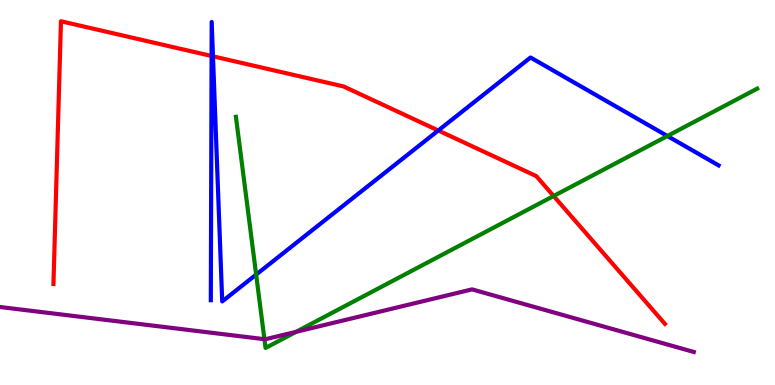[{'lines': ['blue', 'red'], 'intersections': [{'x': 2.73, 'y': 8.55}, {'x': 2.75, 'y': 8.54}, {'x': 5.66, 'y': 6.61}]}, {'lines': ['green', 'red'], 'intersections': [{'x': 7.14, 'y': 4.91}]}, {'lines': ['purple', 'red'], 'intersections': []}, {'lines': ['blue', 'green'], 'intersections': [{'x': 3.31, 'y': 2.87}, {'x': 8.61, 'y': 6.47}]}, {'lines': ['blue', 'purple'], 'intersections': []}, {'lines': ['green', 'purple'], 'intersections': [{'x': 3.41, 'y': 1.19}, {'x': 3.82, 'y': 1.38}]}]